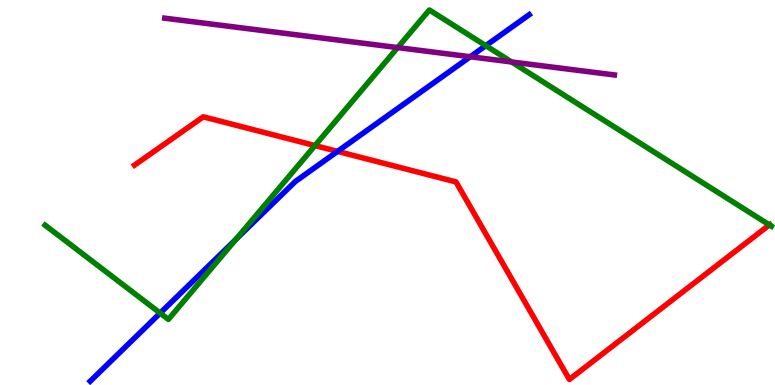[{'lines': ['blue', 'red'], 'intersections': [{'x': 4.36, 'y': 6.07}]}, {'lines': ['green', 'red'], 'intersections': [{'x': 4.06, 'y': 6.22}, {'x': 9.93, 'y': 4.16}]}, {'lines': ['purple', 'red'], 'intersections': []}, {'lines': ['blue', 'green'], 'intersections': [{'x': 2.07, 'y': 1.87}, {'x': 3.04, 'y': 3.78}, {'x': 6.27, 'y': 8.81}]}, {'lines': ['blue', 'purple'], 'intersections': [{'x': 6.07, 'y': 8.53}]}, {'lines': ['green', 'purple'], 'intersections': [{'x': 5.13, 'y': 8.76}, {'x': 6.6, 'y': 8.39}]}]